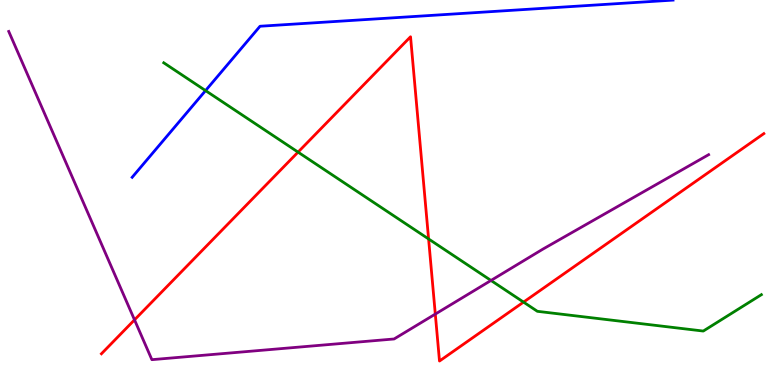[{'lines': ['blue', 'red'], 'intersections': []}, {'lines': ['green', 'red'], 'intersections': [{'x': 3.85, 'y': 6.05}, {'x': 5.53, 'y': 3.79}, {'x': 6.76, 'y': 2.15}]}, {'lines': ['purple', 'red'], 'intersections': [{'x': 1.74, 'y': 1.69}, {'x': 5.62, 'y': 1.84}]}, {'lines': ['blue', 'green'], 'intersections': [{'x': 2.65, 'y': 7.65}]}, {'lines': ['blue', 'purple'], 'intersections': []}, {'lines': ['green', 'purple'], 'intersections': [{'x': 6.34, 'y': 2.72}]}]